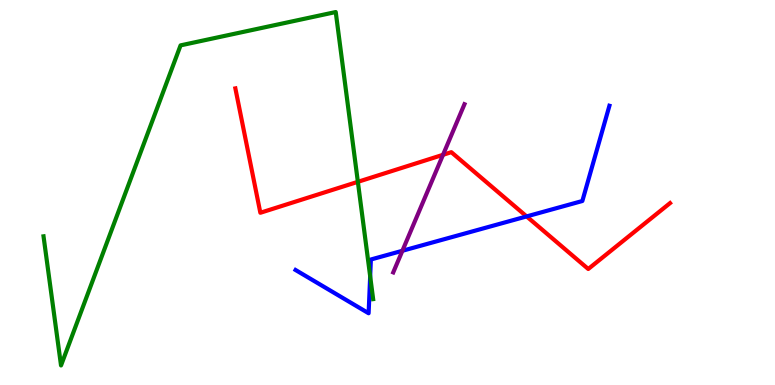[{'lines': ['blue', 'red'], 'intersections': [{'x': 6.8, 'y': 4.38}]}, {'lines': ['green', 'red'], 'intersections': [{'x': 4.62, 'y': 5.28}]}, {'lines': ['purple', 'red'], 'intersections': [{'x': 5.72, 'y': 5.98}]}, {'lines': ['blue', 'green'], 'intersections': [{'x': 4.78, 'y': 2.82}]}, {'lines': ['blue', 'purple'], 'intersections': [{'x': 5.19, 'y': 3.49}]}, {'lines': ['green', 'purple'], 'intersections': []}]